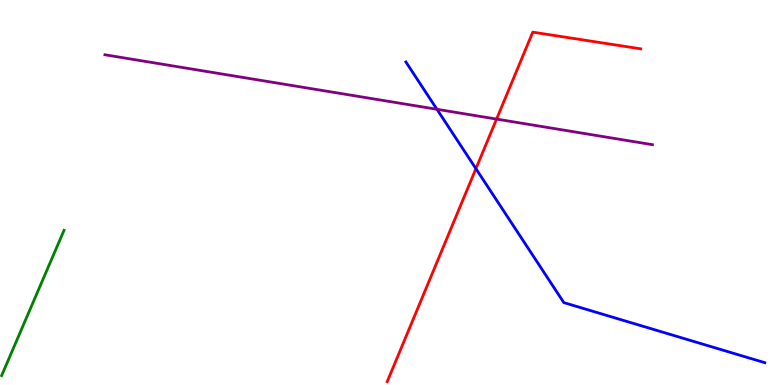[{'lines': ['blue', 'red'], 'intersections': [{'x': 6.14, 'y': 5.62}]}, {'lines': ['green', 'red'], 'intersections': []}, {'lines': ['purple', 'red'], 'intersections': [{'x': 6.41, 'y': 6.91}]}, {'lines': ['blue', 'green'], 'intersections': []}, {'lines': ['blue', 'purple'], 'intersections': [{'x': 5.64, 'y': 7.16}]}, {'lines': ['green', 'purple'], 'intersections': []}]